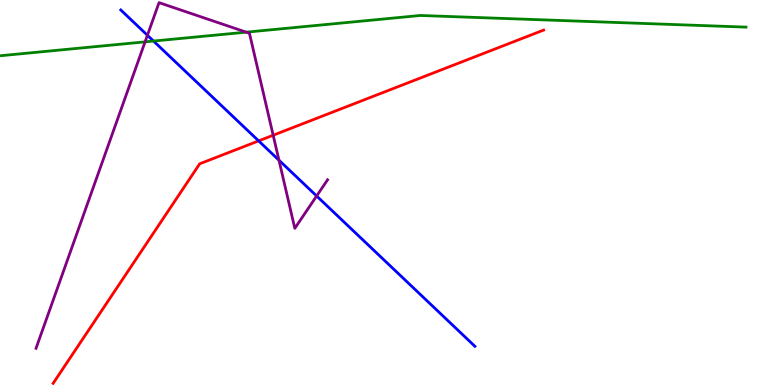[{'lines': ['blue', 'red'], 'intersections': [{'x': 3.34, 'y': 6.34}]}, {'lines': ['green', 'red'], 'intersections': []}, {'lines': ['purple', 'red'], 'intersections': [{'x': 3.52, 'y': 6.49}]}, {'lines': ['blue', 'green'], 'intersections': [{'x': 1.98, 'y': 8.93}]}, {'lines': ['blue', 'purple'], 'intersections': [{'x': 1.9, 'y': 9.08}, {'x': 3.6, 'y': 5.84}, {'x': 4.09, 'y': 4.91}]}, {'lines': ['green', 'purple'], 'intersections': [{'x': 1.87, 'y': 8.91}, {'x': 3.18, 'y': 9.16}]}]